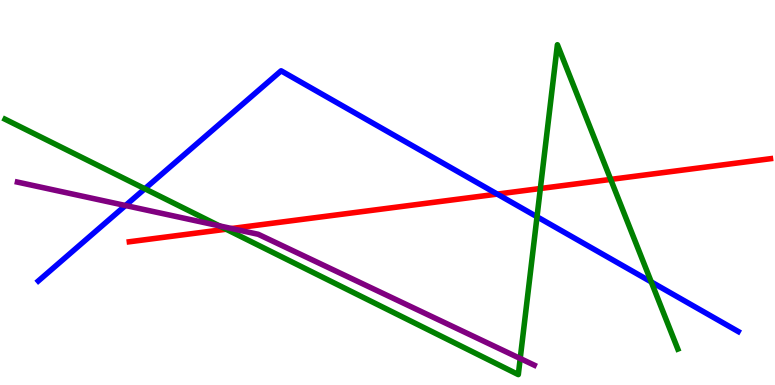[{'lines': ['blue', 'red'], 'intersections': [{'x': 6.42, 'y': 4.96}]}, {'lines': ['green', 'red'], 'intersections': [{'x': 2.92, 'y': 4.05}, {'x': 6.97, 'y': 5.1}, {'x': 7.88, 'y': 5.34}]}, {'lines': ['purple', 'red'], 'intersections': [{'x': 2.99, 'y': 4.06}]}, {'lines': ['blue', 'green'], 'intersections': [{'x': 1.87, 'y': 5.1}, {'x': 6.93, 'y': 4.37}, {'x': 8.4, 'y': 2.68}]}, {'lines': ['blue', 'purple'], 'intersections': [{'x': 1.62, 'y': 4.66}]}, {'lines': ['green', 'purple'], 'intersections': [{'x': 2.83, 'y': 4.13}, {'x': 6.71, 'y': 0.688}]}]